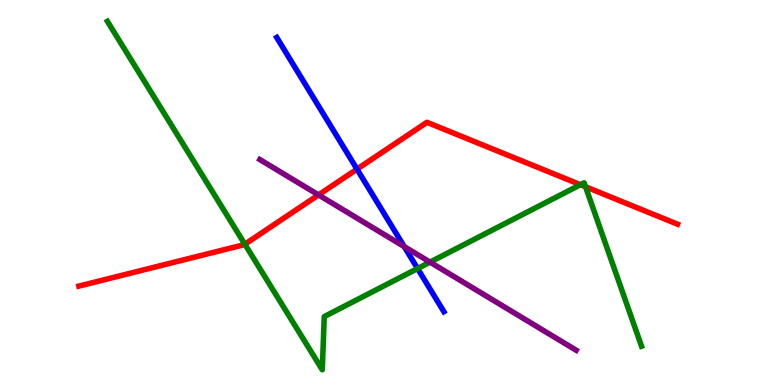[{'lines': ['blue', 'red'], 'intersections': [{'x': 4.61, 'y': 5.61}]}, {'lines': ['green', 'red'], 'intersections': [{'x': 3.16, 'y': 3.66}, {'x': 7.49, 'y': 5.2}, {'x': 7.56, 'y': 5.15}]}, {'lines': ['purple', 'red'], 'intersections': [{'x': 4.11, 'y': 4.94}]}, {'lines': ['blue', 'green'], 'intersections': [{'x': 5.39, 'y': 3.02}]}, {'lines': ['blue', 'purple'], 'intersections': [{'x': 5.22, 'y': 3.6}]}, {'lines': ['green', 'purple'], 'intersections': [{'x': 5.55, 'y': 3.19}]}]